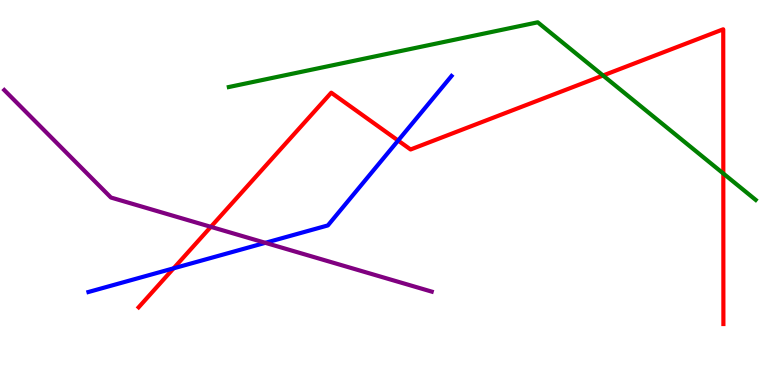[{'lines': ['blue', 'red'], 'intersections': [{'x': 2.24, 'y': 3.03}, {'x': 5.14, 'y': 6.35}]}, {'lines': ['green', 'red'], 'intersections': [{'x': 7.78, 'y': 8.04}, {'x': 9.33, 'y': 5.49}]}, {'lines': ['purple', 'red'], 'intersections': [{'x': 2.72, 'y': 4.11}]}, {'lines': ['blue', 'green'], 'intersections': []}, {'lines': ['blue', 'purple'], 'intersections': [{'x': 3.42, 'y': 3.69}]}, {'lines': ['green', 'purple'], 'intersections': []}]